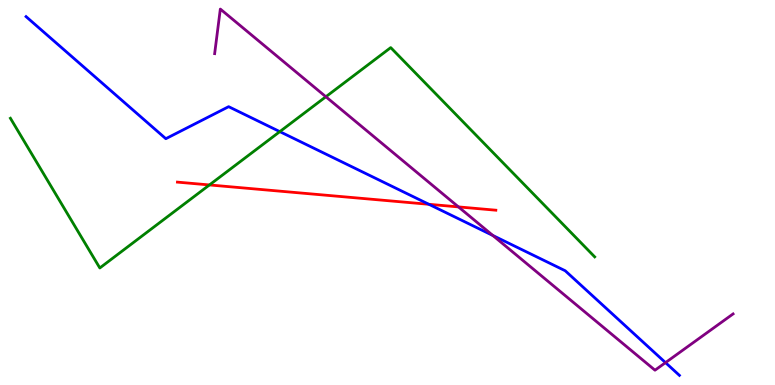[{'lines': ['blue', 'red'], 'intersections': [{'x': 5.53, 'y': 4.69}]}, {'lines': ['green', 'red'], 'intersections': [{'x': 2.7, 'y': 5.2}]}, {'lines': ['purple', 'red'], 'intersections': [{'x': 5.92, 'y': 4.63}]}, {'lines': ['blue', 'green'], 'intersections': [{'x': 3.61, 'y': 6.58}]}, {'lines': ['blue', 'purple'], 'intersections': [{'x': 6.36, 'y': 3.88}, {'x': 8.59, 'y': 0.581}]}, {'lines': ['green', 'purple'], 'intersections': [{'x': 4.2, 'y': 7.49}]}]